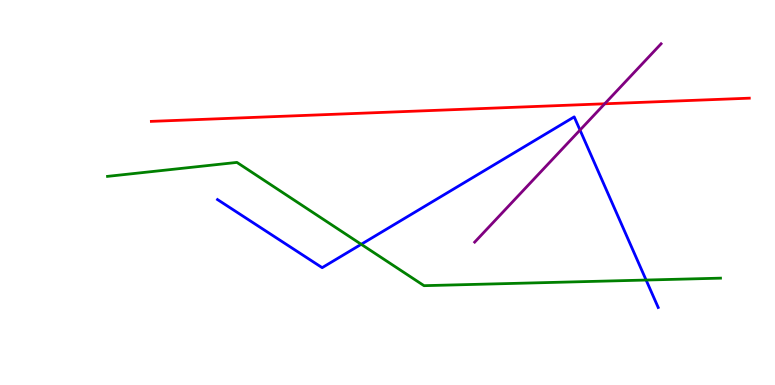[{'lines': ['blue', 'red'], 'intersections': []}, {'lines': ['green', 'red'], 'intersections': []}, {'lines': ['purple', 'red'], 'intersections': [{'x': 7.8, 'y': 7.3}]}, {'lines': ['blue', 'green'], 'intersections': [{'x': 4.66, 'y': 3.65}, {'x': 8.34, 'y': 2.73}]}, {'lines': ['blue', 'purple'], 'intersections': [{'x': 7.48, 'y': 6.62}]}, {'lines': ['green', 'purple'], 'intersections': []}]